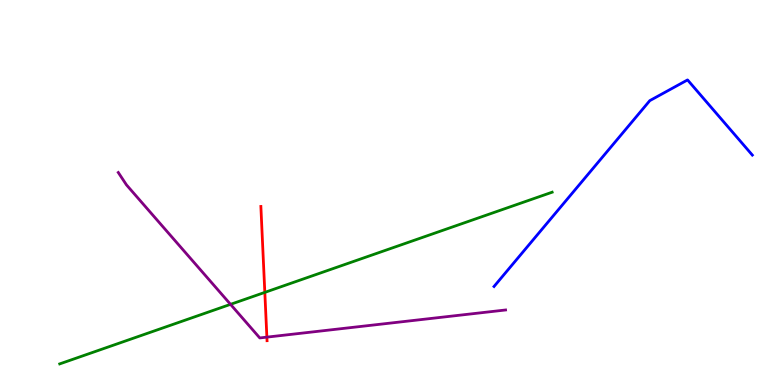[{'lines': ['blue', 'red'], 'intersections': []}, {'lines': ['green', 'red'], 'intersections': [{'x': 3.42, 'y': 2.41}]}, {'lines': ['purple', 'red'], 'intersections': [{'x': 3.44, 'y': 1.24}]}, {'lines': ['blue', 'green'], 'intersections': []}, {'lines': ['blue', 'purple'], 'intersections': []}, {'lines': ['green', 'purple'], 'intersections': [{'x': 2.97, 'y': 2.09}]}]